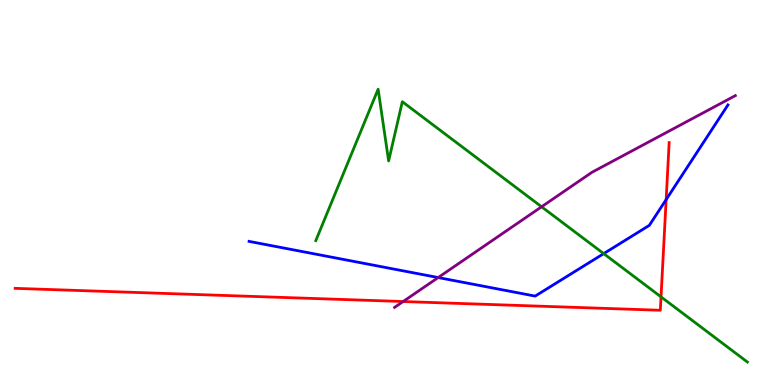[{'lines': ['blue', 'red'], 'intersections': [{'x': 8.6, 'y': 4.82}]}, {'lines': ['green', 'red'], 'intersections': [{'x': 8.53, 'y': 2.29}]}, {'lines': ['purple', 'red'], 'intersections': [{'x': 5.2, 'y': 2.17}]}, {'lines': ['blue', 'green'], 'intersections': [{'x': 7.79, 'y': 3.41}]}, {'lines': ['blue', 'purple'], 'intersections': [{'x': 5.65, 'y': 2.79}]}, {'lines': ['green', 'purple'], 'intersections': [{'x': 6.99, 'y': 4.63}]}]